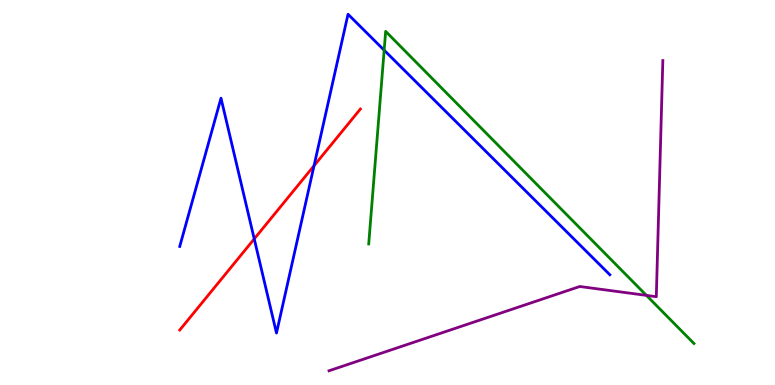[{'lines': ['blue', 'red'], 'intersections': [{'x': 3.28, 'y': 3.79}, {'x': 4.05, 'y': 5.69}]}, {'lines': ['green', 'red'], 'intersections': []}, {'lines': ['purple', 'red'], 'intersections': []}, {'lines': ['blue', 'green'], 'intersections': [{'x': 4.96, 'y': 8.7}]}, {'lines': ['blue', 'purple'], 'intersections': []}, {'lines': ['green', 'purple'], 'intersections': [{'x': 8.34, 'y': 2.33}]}]